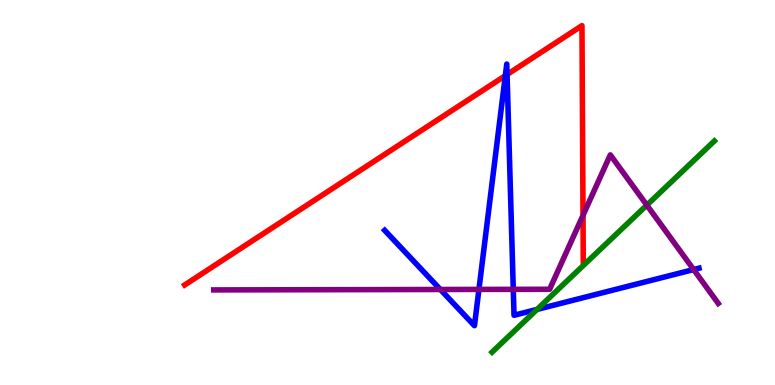[{'lines': ['blue', 'red'], 'intersections': [{'x': 6.52, 'y': 8.03}, {'x': 6.54, 'y': 8.06}]}, {'lines': ['green', 'red'], 'intersections': []}, {'lines': ['purple', 'red'], 'intersections': [{'x': 7.52, 'y': 4.41}]}, {'lines': ['blue', 'green'], 'intersections': [{'x': 6.93, 'y': 1.96}]}, {'lines': ['blue', 'purple'], 'intersections': [{'x': 5.68, 'y': 2.48}, {'x': 6.18, 'y': 2.48}, {'x': 6.62, 'y': 2.48}, {'x': 8.95, 'y': 3.0}]}, {'lines': ['green', 'purple'], 'intersections': [{'x': 8.35, 'y': 4.67}]}]